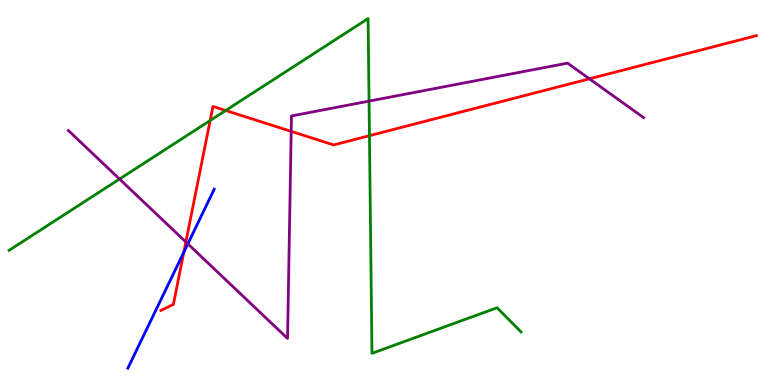[{'lines': ['blue', 'red'], 'intersections': [{'x': 2.37, 'y': 3.45}]}, {'lines': ['green', 'red'], 'intersections': [{'x': 2.71, 'y': 6.87}, {'x': 2.91, 'y': 7.13}, {'x': 4.77, 'y': 6.48}]}, {'lines': ['purple', 'red'], 'intersections': [{'x': 2.4, 'y': 3.71}, {'x': 3.76, 'y': 6.59}, {'x': 7.61, 'y': 7.95}]}, {'lines': ['blue', 'green'], 'intersections': []}, {'lines': ['blue', 'purple'], 'intersections': [{'x': 2.42, 'y': 3.67}]}, {'lines': ['green', 'purple'], 'intersections': [{'x': 1.54, 'y': 5.35}, {'x': 4.76, 'y': 7.37}]}]